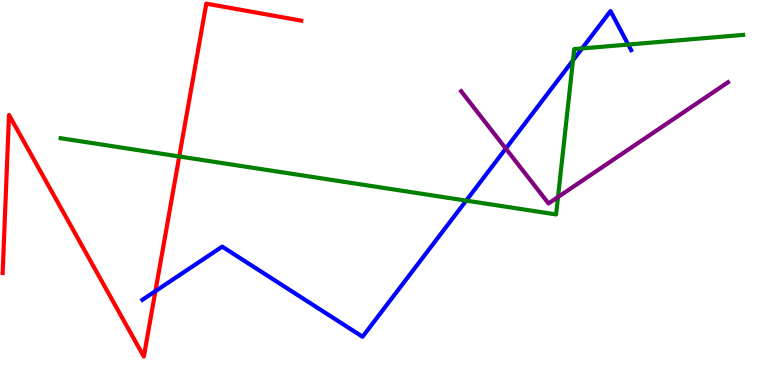[{'lines': ['blue', 'red'], 'intersections': [{'x': 2.01, 'y': 2.44}]}, {'lines': ['green', 'red'], 'intersections': [{'x': 2.31, 'y': 5.94}]}, {'lines': ['purple', 'red'], 'intersections': []}, {'lines': ['blue', 'green'], 'intersections': [{'x': 6.02, 'y': 4.79}, {'x': 7.39, 'y': 8.43}, {'x': 7.51, 'y': 8.74}, {'x': 8.11, 'y': 8.84}]}, {'lines': ['blue', 'purple'], 'intersections': [{'x': 6.53, 'y': 6.14}]}, {'lines': ['green', 'purple'], 'intersections': [{'x': 7.2, 'y': 4.88}]}]